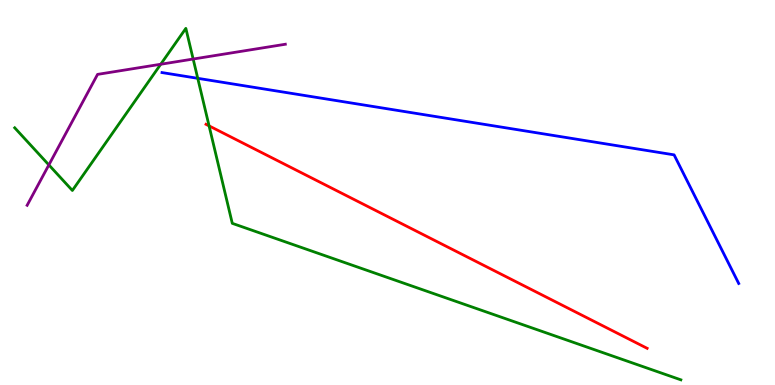[{'lines': ['blue', 'red'], 'intersections': []}, {'lines': ['green', 'red'], 'intersections': [{'x': 2.7, 'y': 6.73}]}, {'lines': ['purple', 'red'], 'intersections': []}, {'lines': ['blue', 'green'], 'intersections': [{'x': 2.55, 'y': 7.97}]}, {'lines': ['blue', 'purple'], 'intersections': []}, {'lines': ['green', 'purple'], 'intersections': [{'x': 0.63, 'y': 5.72}, {'x': 2.07, 'y': 8.33}, {'x': 2.49, 'y': 8.47}]}]